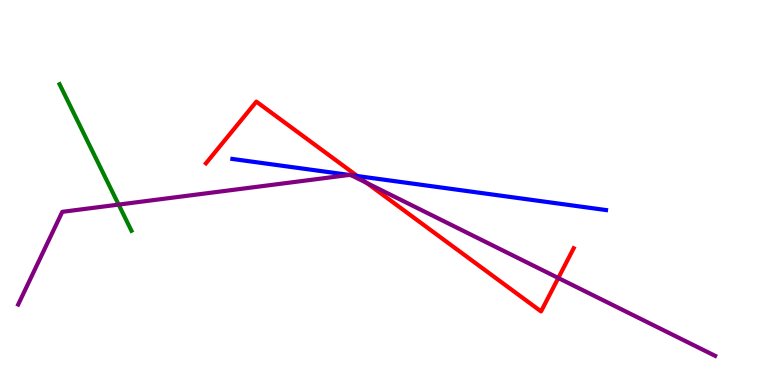[{'lines': ['blue', 'red'], 'intersections': [{'x': 4.61, 'y': 5.43}]}, {'lines': ['green', 'red'], 'intersections': []}, {'lines': ['purple', 'red'], 'intersections': [{'x': 4.73, 'y': 5.25}, {'x': 7.2, 'y': 2.78}]}, {'lines': ['blue', 'green'], 'intersections': []}, {'lines': ['blue', 'purple'], 'intersections': [{'x': 4.51, 'y': 5.46}, {'x': 4.53, 'y': 5.45}]}, {'lines': ['green', 'purple'], 'intersections': [{'x': 1.53, 'y': 4.69}]}]